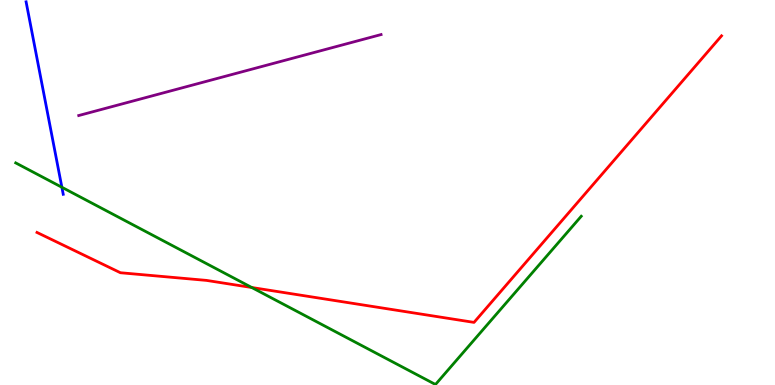[{'lines': ['blue', 'red'], 'intersections': []}, {'lines': ['green', 'red'], 'intersections': [{'x': 3.25, 'y': 2.53}]}, {'lines': ['purple', 'red'], 'intersections': []}, {'lines': ['blue', 'green'], 'intersections': [{'x': 0.798, 'y': 5.14}]}, {'lines': ['blue', 'purple'], 'intersections': []}, {'lines': ['green', 'purple'], 'intersections': []}]